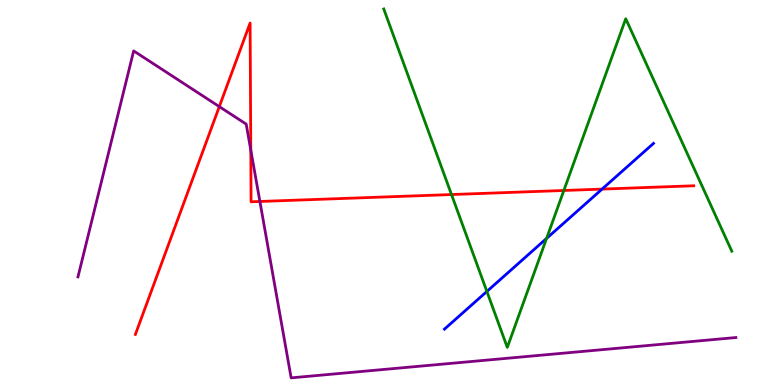[{'lines': ['blue', 'red'], 'intersections': [{'x': 7.77, 'y': 5.09}]}, {'lines': ['green', 'red'], 'intersections': [{'x': 5.83, 'y': 4.95}, {'x': 7.28, 'y': 5.05}]}, {'lines': ['purple', 'red'], 'intersections': [{'x': 2.83, 'y': 7.23}, {'x': 3.24, 'y': 6.1}, {'x': 3.35, 'y': 4.77}]}, {'lines': ['blue', 'green'], 'intersections': [{'x': 6.28, 'y': 2.43}, {'x': 7.05, 'y': 3.81}]}, {'lines': ['blue', 'purple'], 'intersections': []}, {'lines': ['green', 'purple'], 'intersections': []}]